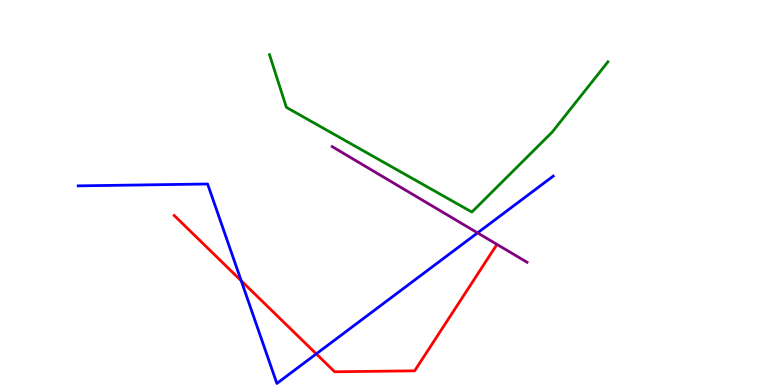[{'lines': ['blue', 'red'], 'intersections': [{'x': 3.11, 'y': 2.71}, {'x': 4.08, 'y': 0.809}]}, {'lines': ['green', 'red'], 'intersections': []}, {'lines': ['purple', 'red'], 'intersections': []}, {'lines': ['blue', 'green'], 'intersections': []}, {'lines': ['blue', 'purple'], 'intersections': [{'x': 6.16, 'y': 3.95}]}, {'lines': ['green', 'purple'], 'intersections': []}]